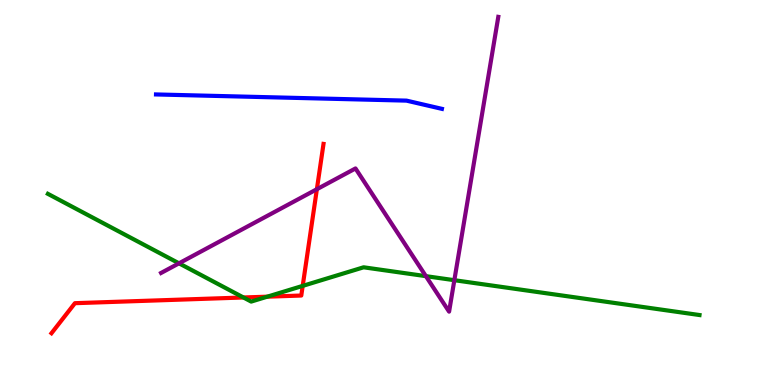[{'lines': ['blue', 'red'], 'intersections': []}, {'lines': ['green', 'red'], 'intersections': [{'x': 3.14, 'y': 2.27}, {'x': 3.45, 'y': 2.29}, {'x': 3.91, 'y': 2.57}]}, {'lines': ['purple', 'red'], 'intersections': [{'x': 4.09, 'y': 5.09}]}, {'lines': ['blue', 'green'], 'intersections': []}, {'lines': ['blue', 'purple'], 'intersections': []}, {'lines': ['green', 'purple'], 'intersections': [{'x': 2.31, 'y': 3.16}, {'x': 5.5, 'y': 2.83}, {'x': 5.86, 'y': 2.72}]}]